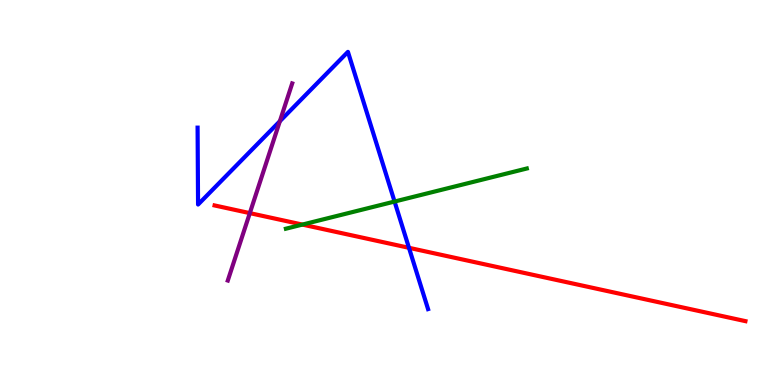[{'lines': ['blue', 'red'], 'intersections': [{'x': 5.28, 'y': 3.56}]}, {'lines': ['green', 'red'], 'intersections': [{'x': 3.9, 'y': 4.17}]}, {'lines': ['purple', 'red'], 'intersections': [{'x': 3.22, 'y': 4.46}]}, {'lines': ['blue', 'green'], 'intersections': [{'x': 5.09, 'y': 4.76}]}, {'lines': ['blue', 'purple'], 'intersections': [{'x': 3.61, 'y': 6.85}]}, {'lines': ['green', 'purple'], 'intersections': []}]